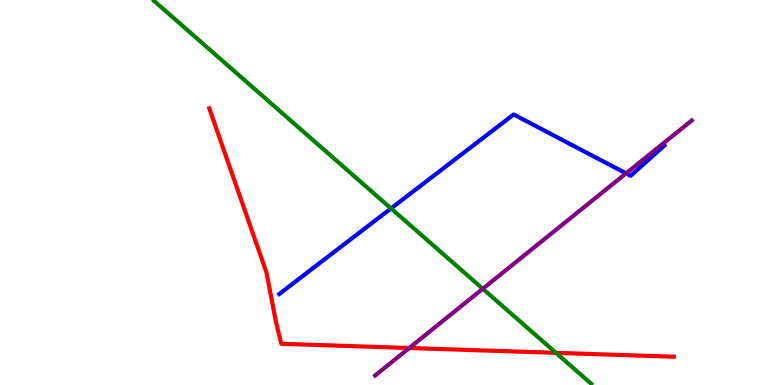[{'lines': ['blue', 'red'], 'intersections': []}, {'lines': ['green', 'red'], 'intersections': [{'x': 7.17, 'y': 0.835}]}, {'lines': ['purple', 'red'], 'intersections': [{'x': 5.28, 'y': 0.961}]}, {'lines': ['blue', 'green'], 'intersections': [{'x': 5.05, 'y': 4.59}]}, {'lines': ['blue', 'purple'], 'intersections': [{'x': 8.08, 'y': 5.5}]}, {'lines': ['green', 'purple'], 'intersections': [{'x': 6.23, 'y': 2.5}]}]